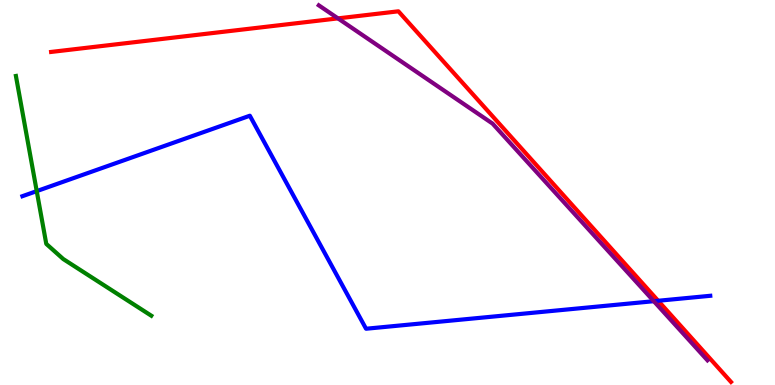[{'lines': ['blue', 'red'], 'intersections': [{'x': 8.49, 'y': 2.19}]}, {'lines': ['green', 'red'], 'intersections': []}, {'lines': ['purple', 'red'], 'intersections': [{'x': 4.36, 'y': 9.52}]}, {'lines': ['blue', 'green'], 'intersections': [{'x': 0.474, 'y': 5.04}]}, {'lines': ['blue', 'purple'], 'intersections': [{'x': 8.44, 'y': 2.18}]}, {'lines': ['green', 'purple'], 'intersections': []}]